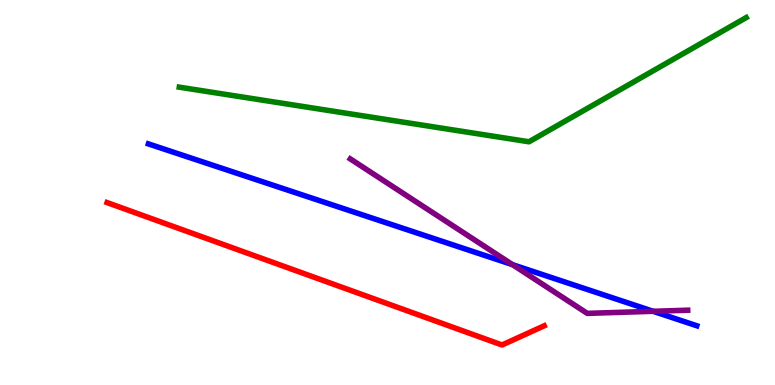[{'lines': ['blue', 'red'], 'intersections': []}, {'lines': ['green', 'red'], 'intersections': []}, {'lines': ['purple', 'red'], 'intersections': []}, {'lines': ['blue', 'green'], 'intersections': []}, {'lines': ['blue', 'purple'], 'intersections': [{'x': 6.61, 'y': 3.13}, {'x': 8.43, 'y': 1.91}]}, {'lines': ['green', 'purple'], 'intersections': []}]